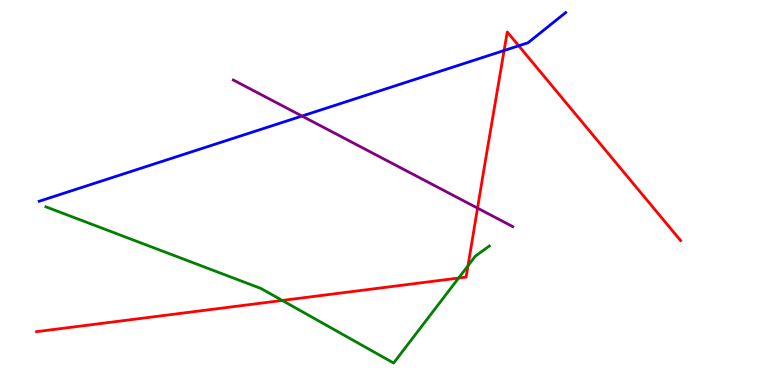[{'lines': ['blue', 'red'], 'intersections': [{'x': 6.5, 'y': 8.69}, {'x': 6.69, 'y': 8.81}]}, {'lines': ['green', 'red'], 'intersections': [{'x': 3.64, 'y': 2.2}, {'x': 5.92, 'y': 2.78}, {'x': 6.04, 'y': 3.1}]}, {'lines': ['purple', 'red'], 'intersections': [{'x': 6.16, 'y': 4.59}]}, {'lines': ['blue', 'green'], 'intersections': []}, {'lines': ['blue', 'purple'], 'intersections': [{'x': 3.9, 'y': 6.99}]}, {'lines': ['green', 'purple'], 'intersections': []}]